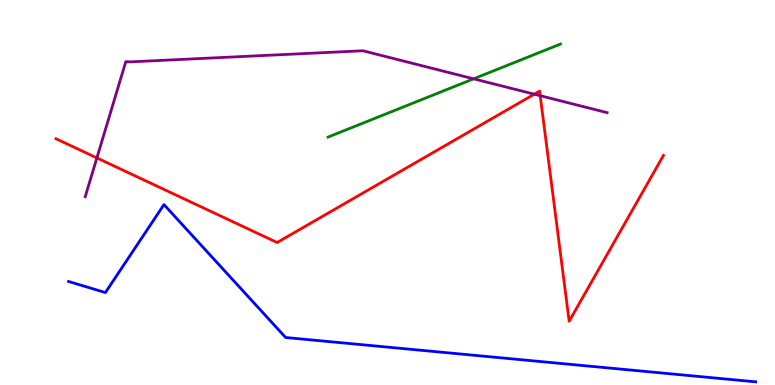[{'lines': ['blue', 'red'], 'intersections': []}, {'lines': ['green', 'red'], 'intersections': []}, {'lines': ['purple', 'red'], 'intersections': [{'x': 1.25, 'y': 5.9}, {'x': 6.89, 'y': 7.55}, {'x': 6.97, 'y': 7.51}]}, {'lines': ['blue', 'green'], 'intersections': []}, {'lines': ['blue', 'purple'], 'intersections': []}, {'lines': ['green', 'purple'], 'intersections': [{'x': 6.11, 'y': 7.95}]}]